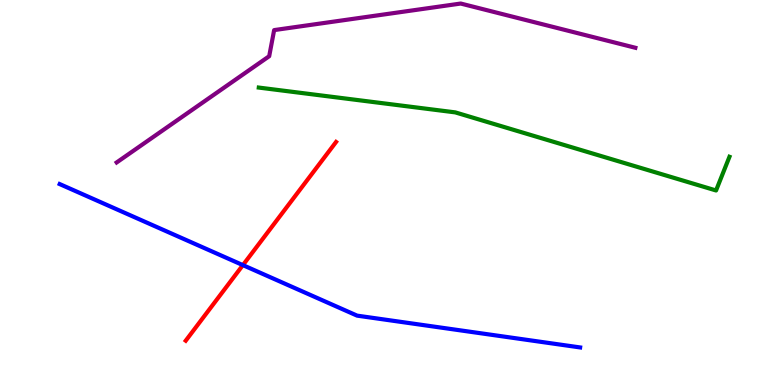[{'lines': ['blue', 'red'], 'intersections': [{'x': 3.13, 'y': 3.11}]}, {'lines': ['green', 'red'], 'intersections': []}, {'lines': ['purple', 'red'], 'intersections': []}, {'lines': ['blue', 'green'], 'intersections': []}, {'lines': ['blue', 'purple'], 'intersections': []}, {'lines': ['green', 'purple'], 'intersections': []}]